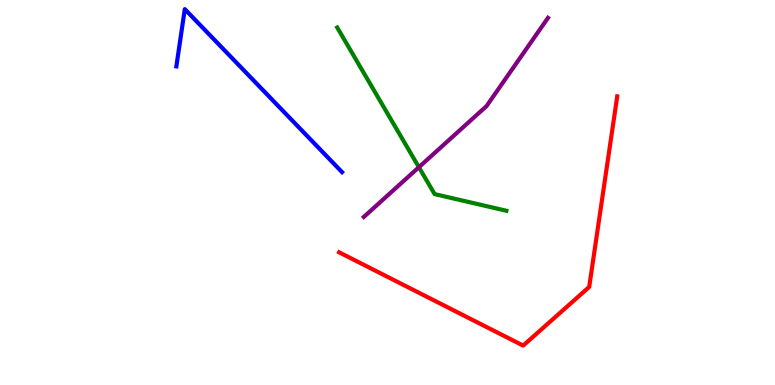[{'lines': ['blue', 'red'], 'intersections': []}, {'lines': ['green', 'red'], 'intersections': []}, {'lines': ['purple', 'red'], 'intersections': []}, {'lines': ['blue', 'green'], 'intersections': []}, {'lines': ['blue', 'purple'], 'intersections': []}, {'lines': ['green', 'purple'], 'intersections': [{'x': 5.4, 'y': 5.66}]}]